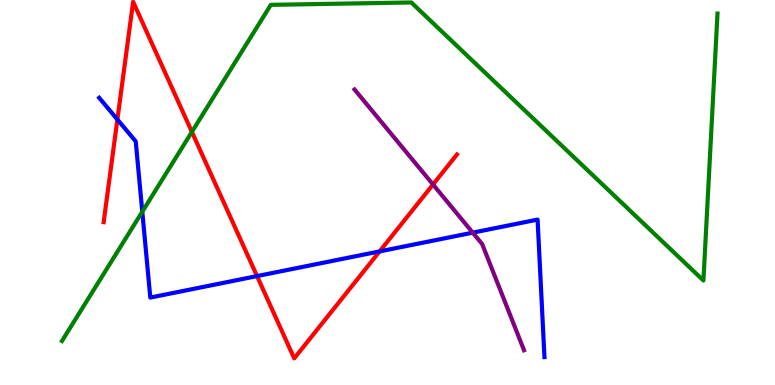[{'lines': ['blue', 'red'], 'intersections': [{'x': 1.51, 'y': 6.9}, {'x': 3.32, 'y': 2.83}, {'x': 4.9, 'y': 3.47}]}, {'lines': ['green', 'red'], 'intersections': [{'x': 2.48, 'y': 6.57}]}, {'lines': ['purple', 'red'], 'intersections': [{'x': 5.59, 'y': 5.21}]}, {'lines': ['blue', 'green'], 'intersections': [{'x': 1.84, 'y': 4.5}]}, {'lines': ['blue', 'purple'], 'intersections': [{'x': 6.1, 'y': 3.96}]}, {'lines': ['green', 'purple'], 'intersections': []}]